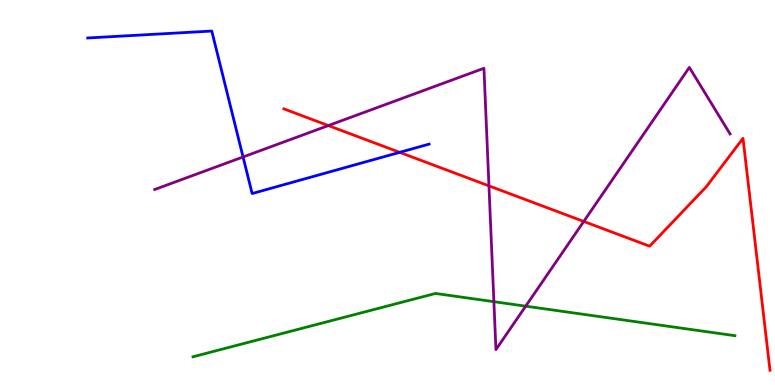[{'lines': ['blue', 'red'], 'intersections': [{'x': 5.16, 'y': 6.04}]}, {'lines': ['green', 'red'], 'intersections': []}, {'lines': ['purple', 'red'], 'intersections': [{'x': 4.24, 'y': 6.74}, {'x': 6.31, 'y': 5.17}, {'x': 7.53, 'y': 4.25}]}, {'lines': ['blue', 'green'], 'intersections': []}, {'lines': ['blue', 'purple'], 'intersections': [{'x': 3.14, 'y': 5.92}]}, {'lines': ['green', 'purple'], 'intersections': [{'x': 6.37, 'y': 2.16}, {'x': 6.78, 'y': 2.05}]}]